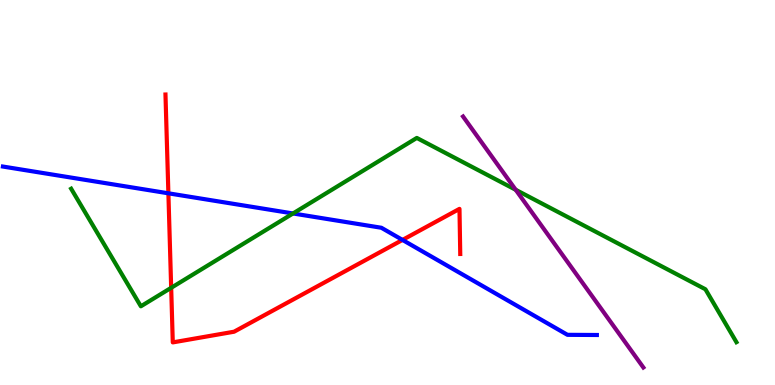[{'lines': ['blue', 'red'], 'intersections': [{'x': 2.17, 'y': 4.98}, {'x': 5.19, 'y': 3.77}]}, {'lines': ['green', 'red'], 'intersections': [{'x': 2.21, 'y': 2.52}]}, {'lines': ['purple', 'red'], 'intersections': []}, {'lines': ['blue', 'green'], 'intersections': [{'x': 3.78, 'y': 4.46}]}, {'lines': ['blue', 'purple'], 'intersections': []}, {'lines': ['green', 'purple'], 'intersections': [{'x': 6.65, 'y': 5.07}]}]